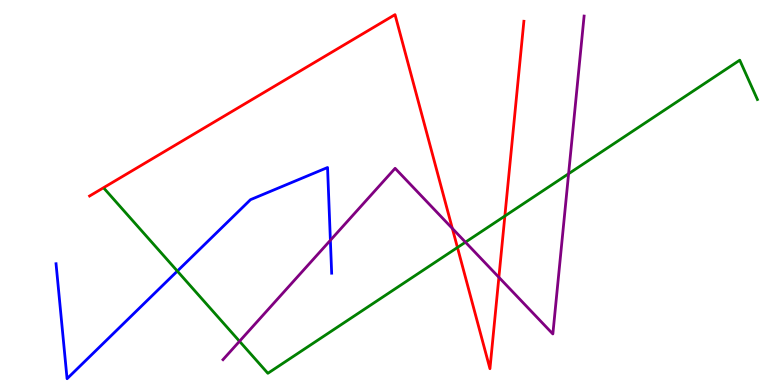[{'lines': ['blue', 'red'], 'intersections': []}, {'lines': ['green', 'red'], 'intersections': [{'x': 5.9, 'y': 3.57}, {'x': 6.51, 'y': 4.39}]}, {'lines': ['purple', 'red'], 'intersections': [{'x': 5.84, 'y': 4.07}, {'x': 6.44, 'y': 2.8}]}, {'lines': ['blue', 'green'], 'intersections': [{'x': 2.29, 'y': 2.96}]}, {'lines': ['blue', 'purple'], 'intersections': [{'x': 4.26, 'y': 3.76}]}, {'lines': ['green', 'purple'], 'intersections': [{'x': 3.09, 'y': 1.14}, {'x': 6.01, 'y': 3.71}, {'x': 7.34, 'y': 5.49}]}]